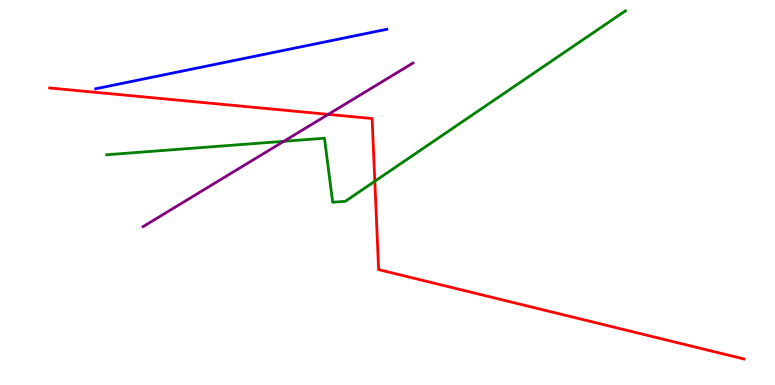[{'lines': ['blue', 'red'], 'intersections': []}, {'lines': ['green', 'red'], 'intersections': [{'x': 4.84, 'y': 5.29}]}, {'lines': ['purple', 'red'], 'intersections': [{'x': 4.24, 'y': 7.03}]}, {'lines': ['blue', 'green'], 'intersections': []}, {'lines': ['blue', 'purple'], 'intersections': []}, {'lines': ['green', 'purple'], 'intersections': [{'x': 3.66, 'y': 6.33}]}]